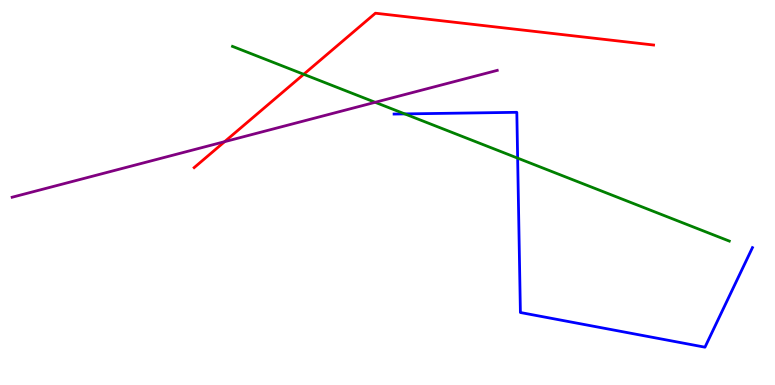[{'lines': ['blue', 'red'], 'intersections': []}, {'lines': ['green', 'red'], 'intersections': [{'x': 3.92, 'y': 8.07}]}, {'lines': ['purple', 'red'], 'intersections': [{'x': 2.9, 'y': 6.32}]}, {'lines': ['blue', 'green'], 'intersections': [{'x': 5.22, 'y': 7.04}, {'x': 6.68, 'y': 5.89}]}, {'lines': ['blue', 'purple'], 'intersections': []}, {'lines': ['green', 'purple'], 'intersections': [{'x': 4.84, 'y': 7.34}]}]